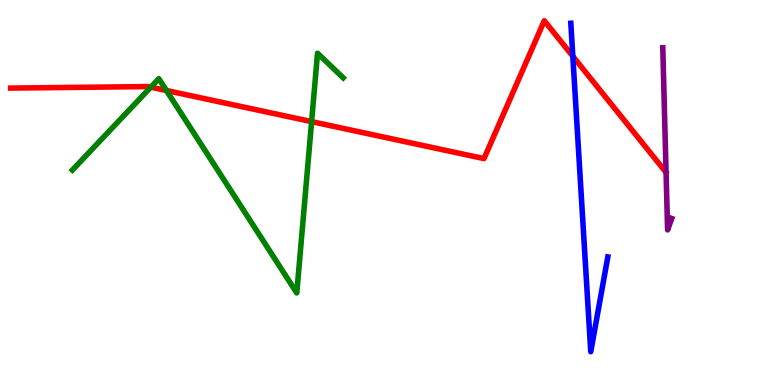[{'lines': ['blue', 'red'], 'intersections': [{'x': 7.39, 'y': 8.54}]}, {'lines': ['green', 'red'], 'intersections': [{'x': 1.95, 'y': 7.74}, {'x': 2.15, 'y': 7.65}, {'x': 4.02, 'y': 6.84}]}, {'lines': ['purple', 'red'], 'intersections': []}, {'lines': ['blue', 'green'], 'intersections': []}, {'lines': ['blue', 'purple'], 'intersections': []}, {'lines': ['green', 'purple'], 'intersections': []}]